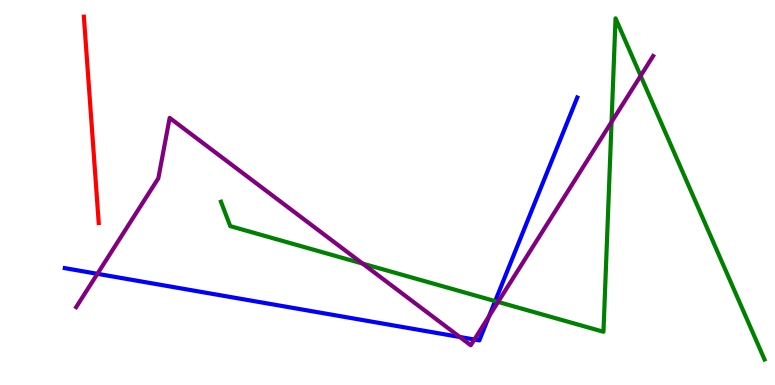[{'lines': ['blue', 'red'], 'intersections': []}, {'lines': ['green', 'red'], 'intersections': []}, {'lines': ['purple', 'red'], 'intersections': []}, {'lines': ['blue', 'green'], 'intersections': [{'x': 6.39, 'y': 2.18}]}, {'lines': ['blue', 'purple'], 'intersections': [{'x': 1.26, 'y': 2.89}, {'x': 5.93, 'y': 1.25}, {'x': 6.12, 'y': 1.18}, {'x': 6.31, 'y': 1.79}]}, {'lines': ['green', 'purple'], 'intersections': [{'x': 4.68, 'y': 3.15}, {'x': 6.43, 'y': 2.16}, {'x': 7.89, 'y': 6.83}, {'x': 8.27, 'y': 8.03}]}]